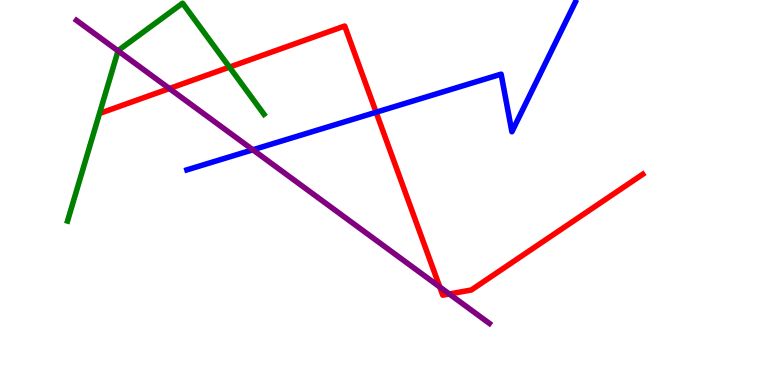[{'lines': ['blue', 'red'], 'intersections': [{'x': 4.85, 'y': 7.08}]}, {'lines': ['green', 'red'], 'intersections': [{'x': 2.96, 'y': 8.26}]}, {'lines': ['purple', 'red'], 'intersections': [{'x': 2.19, 'y': 7.7}, {'x': 5.67, 'y': 2.55}, {'x': 5.8, 'y': 2.36}]}, {'lines': ['blue', 'green'], 'intersections': []}, {'lines': ['blue', 'purple'], 'intersections': [{'x': 3.26, 'y': 6.11}]}, {'lines': ['green', 'purple'], 'intersections': [{'x': 1.52, 'y': 8.68}]}]